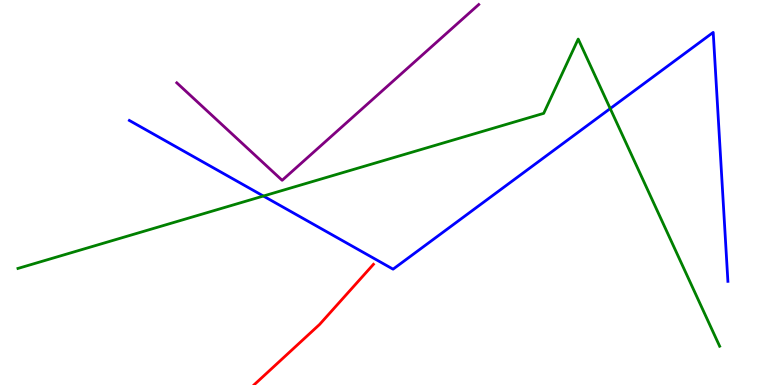[{'lines': ['blue', 'red'], 'intersections': []}, {'lines': ['green', 'red'], 'intersections': []}, {'lines': ['purple', 'red'], 'intersections': []}, {'lines': ['blue', 'green'], 'intersections': [{'x': 3.4, 'y': 4.91}, {'x': 7.87, 'y': 7.18}]}, {'lines': ['blue', 'purple'], 'intersections': []}, {'lines': ['green', 'purple'], 'intersections': []}]